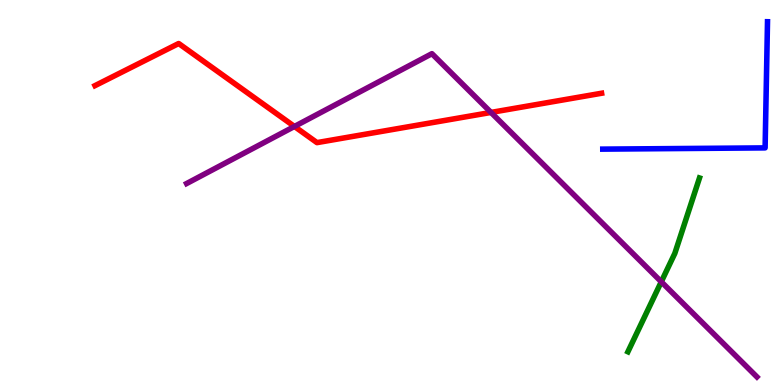[{'lines': ['blue', 'red'], 'intersections': []}, {'lines': ['green', 'red'], 'intersections': []}, {'lines': ['purple', 'red'], 'intersections': [{'x': 3.8, 'y': 6.72}, {'x': 6.34, 'y': 7.08}]}, {'lines': ['blue', 'green'], 'intersections': []}, {'lines': ['blue', 'purple'], 'intersections': []}, {'lines': ['green', 'purple'], 'intersections': [{'x': 8.53, 'y': 2.68}]}]